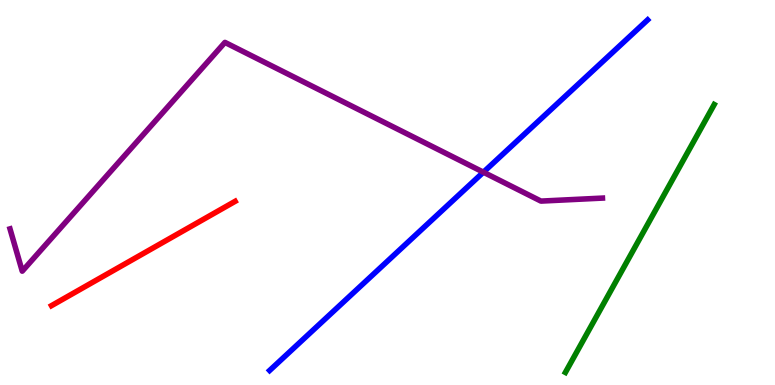[{'lines': ['blue', 'red'], 'intersections': []}, {'lines': ['green', 'red'], 'intersections': []}, {'lines': ['purple', 'red'], 'intersections': []}, {'lines': ['blue', 'green'], 'intersections': []}, {'lines': ['blue', 'purple'], 'intersections': [{'x': 6.24, 'y': 5.53}]}, {'lines': ['green', 'purple'], 'intersections': []}]